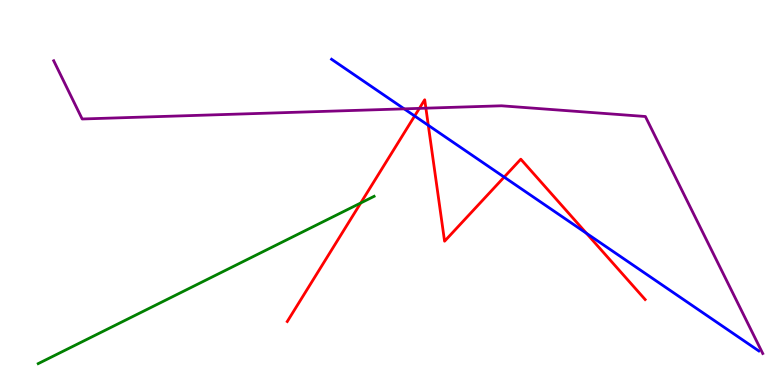[{'lines': ['blue', 'red'], 'intersections': [{'x': 5.35, 'y': 6.99}, {'x': 5.53, 'y': 6.75}, {'x': 6.51, 'y': 5.4}, {'x': 7.57, 'y': 3.94}]}, {'lines': ['green', 'red'], 'intersections': [{'x': 4.65, 'y': 4.73}]}, {'lines': ['purple', 'red'], 'intersections': [{'x': 5.41, 'y': 7.18}, {'x': 5.5, 'y': 7.19}]}, {'lines': ['blue', 'green'], 'intersections': []}, {'lines': ['blue', 'purple'], 'intersections': [{'x': 5.22, 'y': 7.17}]}, {'lines': ['green', 'purple'], 'intersections': []}]